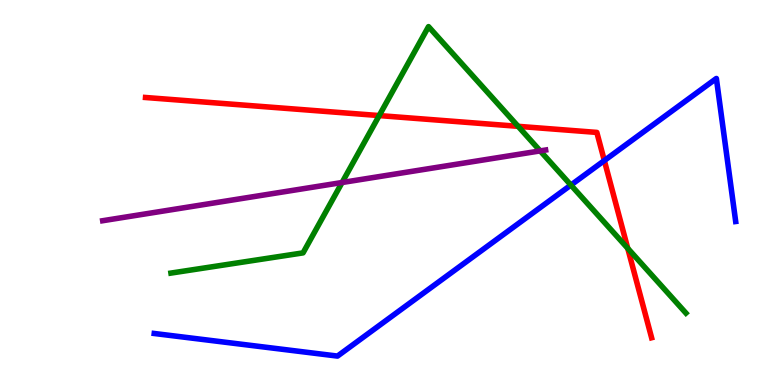[{'lines': ['blue', 'red'], 'intersections': [{'x': 7.8, 'y': 5.83}]}, {'lines': ['green', 'red'], 'intersections': [{'x': 4.89, 'y': 7.0}, {'x': 6.69, 'y': 6.72}, {'x': 8.1, 'y': 3.55}]}, {'lines': ['purple', 'red'], 'intersections': []}, {'lines': ['blue', 'green'], 'intersections': [{'x': 7.37, 'y': 5.19}]}, {'lines': ['blue', 'purple'], 'intersections': []}, {'lines': ['green', 'purple'], 'intersections': [{'x': 4.41, 'y': 5.26}, {'x': 6.97, 'y': 6.08}]}]